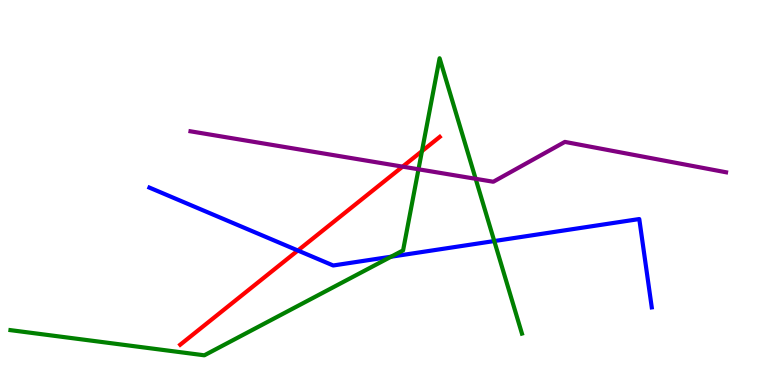[{'lines': ['blue', 'red'], 'intersections': [{'x': 3.84, 'y': 3.49}]}, {'lines': ['green', 'red'], 'intersections': [{'x': 5.44, 'y': 6.07}]}, {'lines': ['purple', 'red'], 'intersections': [{'x': 5.19, 'y': 5.67}]}, {'lines': ['blue', 'green'], 'intersections': [{'x': 5.05, 'y': 3.33}, {'x': 6.38, 'y': 3.74}]}, {'lines': ['blue', 'purple'], 'intersections': []}, {'lines': ['green', 'purple'], 'intersections': [{'x': 5.4, 'y': 5.6}, {'x': 6.14, 'y': 5.36}]}]